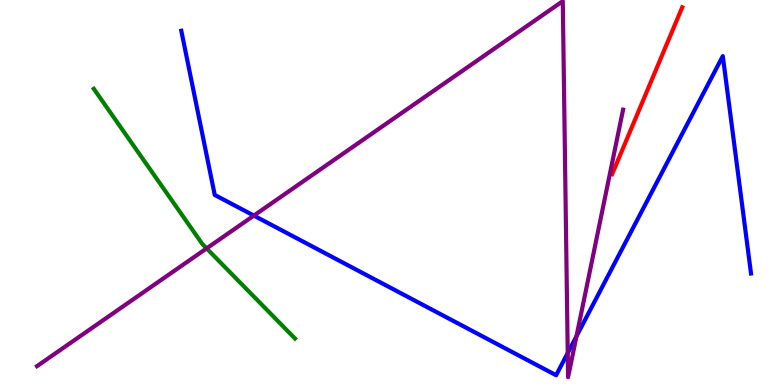[{'lines': ['blue', 'red'], 'intersections': []}, {'lines': ['green', 'red'], 'intersections': []}, {'lines': ['purple', 'red'], 'intersections': []}, {'lines': ['blue', 'green'], 'intersections': []}, {'lines': ['blue', 'purple'], 'intersections': [{'x': 3.28, 'y': 4.4}, {'x': 7.33, 'y': 0.831}, {'x': 7.44, 'y': 1.27}]}, {'lines': ['green', 'purple'], 'intersections': [{'x': 2.67, 'y': 3.55}]}]